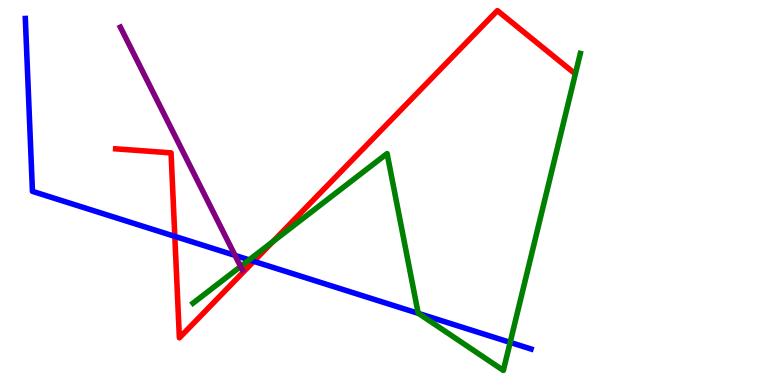[{'lines': ['blue', 'red'], 'intersections': [{'x': 2.26, 'y': 3.86}, {'x': 3.27, 'y': 3.21}]}, {'lines': ['green', 'red'], 'intersections': [{'x': 3.52, 'y': 3.73}]}, {'lines': ['purple', 'red'], 'intersections': []}, {'lines': ['blue', 'green'], 'intersections': [{'x': 3.22, 'y': 3.25}, {'x': 5.4, 'y': 1.86}, {'x': 6.58, 'y': 1.11}]}, {'lines': ['blue', 'purple'], 'intersections': [{'x': 3.03, 'y': 3.37}]}, {'lines': ['green', 'purple'], 'intersections': [{'x': 3.1, 'y': 3.08}]}]